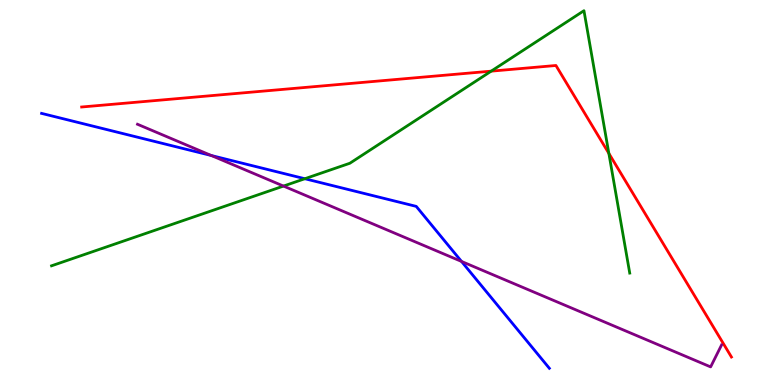[{'lines': ['blue', 'red'], 'intersections': []}, {'lines': ['green', 'red'], 'intersections': [{'x': 6.34, 'y': 8.15}, {'x': 7.86, 'y': 6.02}]}, {'lines': ['purple', 'red'], 'intersections': []}, {'lines': ['blue', 'green'], 'intersections': [{'x': 3.93, 'y': 5.36}]}, {'lines': ['blue', 'purple'], 'intersections': [{'x': 2.73, 'y': 5.96}, {'x': 5.95, 'y': 3.21}]}, {'lines': ['green', 'purple'], 'intersections': [{'x': 3.66, 'y': 5.17}]}]